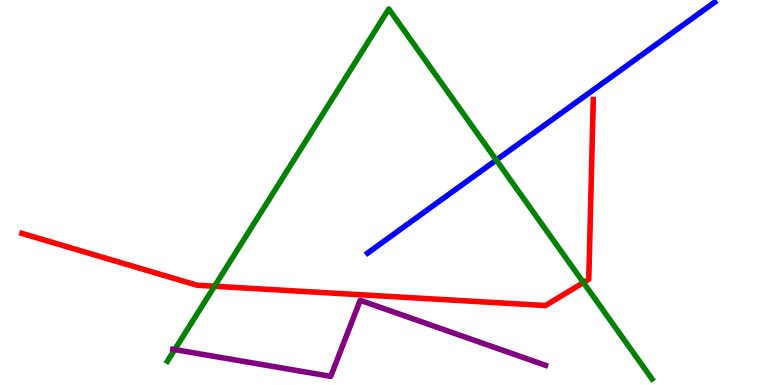[{'lines': ['blue', 'red'], 'intersections': []}, {'lines': ['green', 'red'], 'intersections': [{'x': 2.77, 'y': 2.57}, {'x': 7.53, 'y': 2.66}]}, {'lines': ['purple', 'red'], 'intersections': []}, {'lines': ['blue', 'green'], 'intersections': [{'x': 6.4, 'y': 5.84}]}, {'lines': ['blue', 'purple'], 'intersections': []}, {'lines': ['green', 'purple'], 'intersections': [{'x': 2.25, 'y': 0.92}]}]